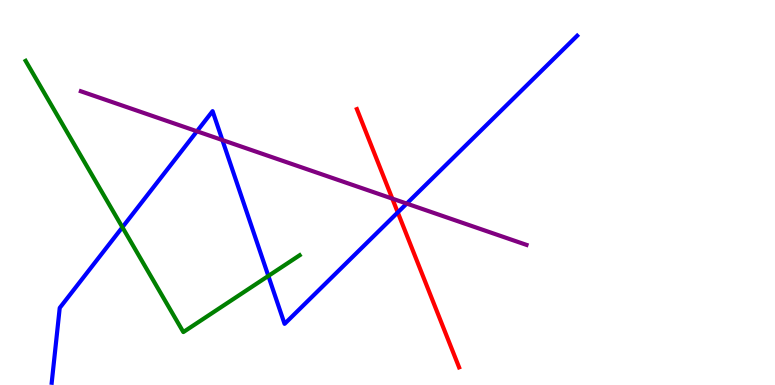[{'lines': ['blue', 'red'], 'intersections': [{'x': 5.13, 'y': 4.48}]}, {'lines': ['green', 'red'], 'intersections': []}, {'lines': ['purple', 'red'], 'intersections': [{'x': 5.06, 'y': 4.84}]}, {'lines': ['blue', 'green'], 'intersections': [{'x': 1.58, 'y': 4.1}, {'x': 3.46, 'y': 2.83}]}, {'lines': ['blue', 'purple'], 'intersections': [{'x': 2.54, 'y': 6.59}, {'x': 2.87, 'y': 6.36}, {'x': 5.25, 'y': 4.71}]}, {'lines': ['green', 'purple'], 'intersections': []}]